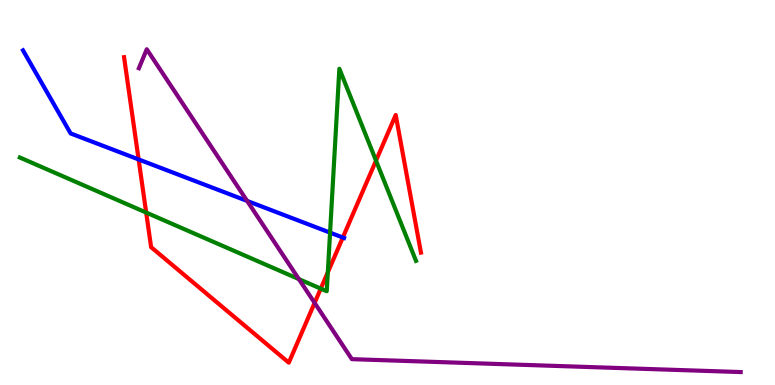[{'lines': ['blue', 'red'], 'intersections': [{'x': 1.79, 'y': 5.86}, {'x': 4.42, 'y': 3.83}]}, {'lines': ['green', 'red'], 'intersections': [{'x': 1.89, 'y': 4.48}, {'x': 4.14, 'y': 2.5}, {'x': 4.23, 'y': 2.93}, {'x': 4.85, 'y': 5.83}]}, {'lines': ['purple', 'red'], 'intersections': [{'x': 4.06, 'y': 2.13}]}, {'lines': ['blue', 'green'], 'intersections': [{'x': 4.26, 'y': 3.96}]}, {'lines': ['blue', 'purple'], 'intersections': [{'x': 3.19, 'y': 4.78}]}, {'lines': ['green', 'purple'], 'intersections': [{'x': 3.86, 'y': 2.75}]}]